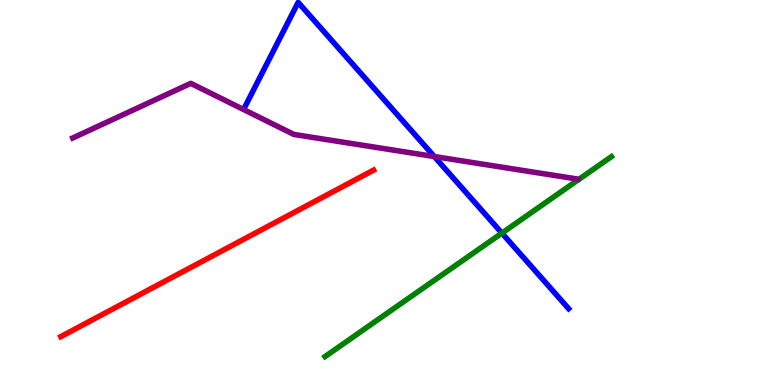[{'lines': ['blue', 'red'], 'intersections': []}, {'lines': ['green', 'red'], 'intersections': []}, {'lines': ['purple', 'red'], 'intersections': []}, {'lines': ['blue', 'green'], 'intersections': [{'x': 6.48, 'y': 3.95}]}, {'lines': ['blue', 'purple'], 'intersections': [{'x': 5.6, 'y': 5.93}]}, {'lines': ['green', 'purple'], 'intersections': []}]